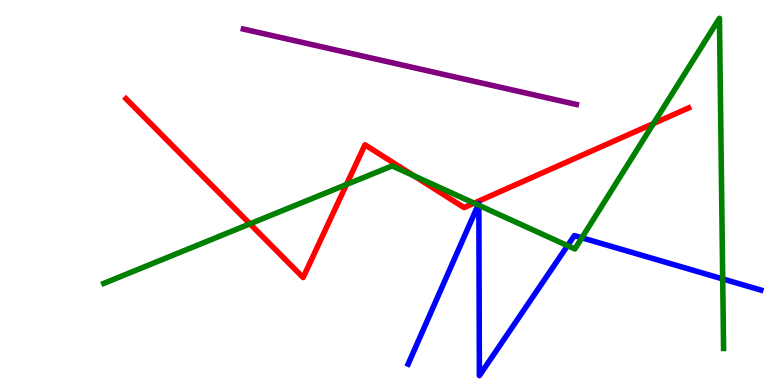[{'lines': ['blue', 'red'], 'intersections': []}, {'lines': ['green', 'red'], 'intersections': [{'x': 3.23, 'y': 4.19}, {'x': 4.47, 'y': 5.21}, {'x': 5.34, 'y': 5.44}, {'x': 6.12, 'y': 4.72}, {'x': 8.43, 'y': 6.79}]}, {'lines': ['purple', 'red'], 'intersections': []}, {'lines': ['blue', 'green'], 'intersections': [{'x': 6.17, 'y': 4.68}, {'x': 6.18, 'y': 4.67}, {'x': 7.32, 'y': 3.62}, {'x': 7.51, 'y': 3.82}, {'x': 9.33, 'y': 2.76}]}, {'lines': ['blue', 'purple'], 'intersections': []}, {'lines': ['green', 'purple'], 'intersections': []}]